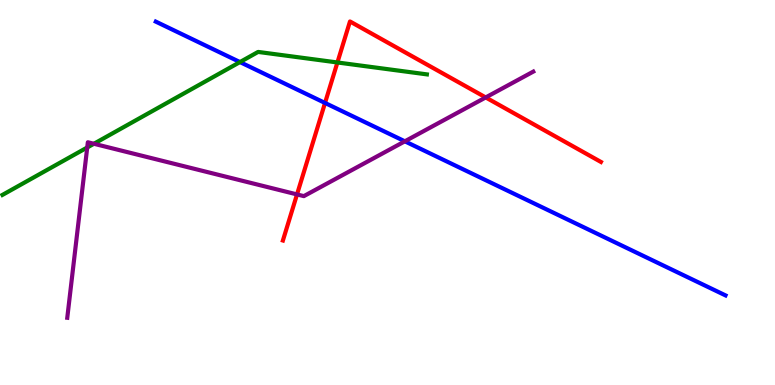[{'lines': ['blue', 'red'], 'intersections': [{'x': 4.19, 'y': 7.33}]}, {'lines': ['green', 'red'], 'intersections': [{'x': 4.35, 'y': 8.38}]}, {'lines': ['purple', 'red'], 'intersections': [{'x': 3.83, 'y': 4.95}, {'x': 6.27, 'y': 7.47}]}, {'lines': ['blue', 'green'], 'intersections': [{'x': 3.1, 'y': 8.39}]}, {'lines': ['blue', 'purple'], 'intersections': [{'x': 5.22, 'y': 6.33}]}, {'lines': ['green', 'purple'], 'intersections': [{'x': 1.13, 'y': 6.17}, {'x': 1.21, 'y': 6.27}]}]